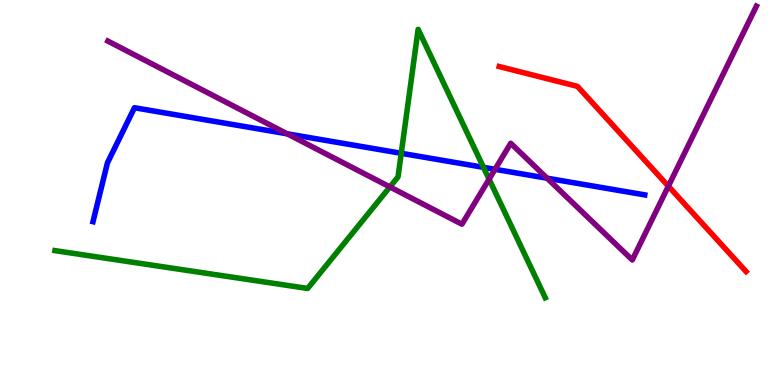[{'lines': ['blue', 'red'], 'intersections': []}, {'lines': ['green', 'red'], 'intersections': []}, {'lines': ['purple', 'red'], 'intersections': [{'x': 8.62, 'y': 5.16}]}, {'lines': ['blue', 'green'], 'intersections': [{'x': 5.18, 'y': 6.02}, {'x': 6.24, 'y': 5.65}]}, {'lines': ['blue', 'purple'], 'intersections': [{'x': 3.71, 'y': 6.52}, {'x': 6.39, 'y': 5.6}, {'x': 7.06, 'y': 5.37}]}, {'lines': ['green', 'purple'], 'intersections': [{'x': 5.03, 'y': 5.14}, {'x': 6.31, 'y': 5.35}]}]